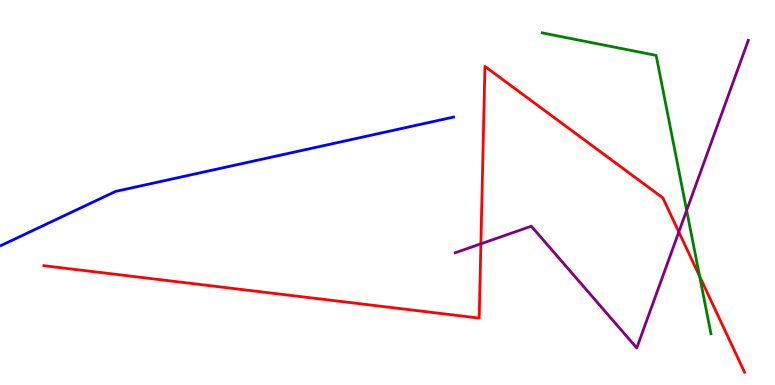[{'lines': ['blue', 'red'], 'intersections': []}, {'lines': ['green', 'red'], 'intersections': [{'x': 9.03, 'y': 2.82}]}, {'lines': ['purple', 'red'], 'intersections': [{'x': 6.2, 'y': 3.67}, {'x': 8.76, 'y': 3.97}]}, {'lines': ['blue', 'green'], 'intersections': []}, {'lines': ['blue', 'purple'], 'intersections': []}, {'lines': ['green', 'purple'], 'intersections': [{'x': 8.86, 'y': 4.54}]}]